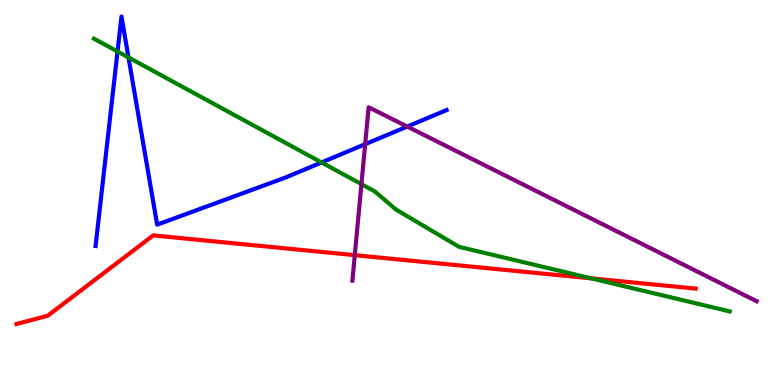[{'lines': ['blue', 'red'], 'intersections': []}, {'lines': ['green', 'red'], 'intersections': [{'x': 7.63, 'y': 2.77}]}, {'lines': ['purple', 'red'], 'intersections': [{'x': 4.58, 'y': 3.37}]}, {'lines': ['blue', 'green'], 'intersections': [{'x': 1.52, 'y': 8.66}, {'x': 1.66, 'y': 8.51}, {'x': 4.15, 'y': 5.78}]}, {'lines': ['blue', 'purple'], 'intersections': [{'x': 4.71, 'y': 6.26}, {'x': 5.25, 'y': 6.71}]}, {'lines': ['green', 'purple'], 'intersections': [{'x': 4.66, 'y': 5.22}]}]